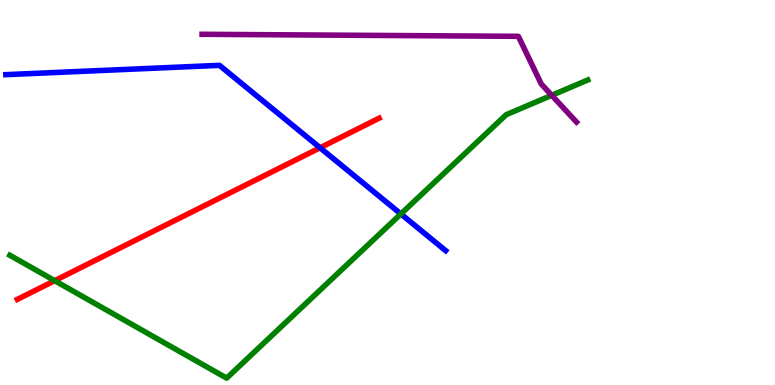[{'lines': ['blue', 'red'], 'intersections': [{'x': 4.13, 'y': 6.16}]}, {'lines': ['green', 'red'], 'intersections': [{'x': 0.706, 'y': 2.71}]}, {'lines': ['purple', 'red'], 'intersections': []}, {'lines': ['blue', 'green'], 'intersections': [{'x': 5.17, 'y': 4.44}]}, {'lines': ['blue', 'purple'], 'intersections': []}, {'lines': ['green', 'purple'], 'intersections': [{'x': 7.12, 'y': 7.52}]}]